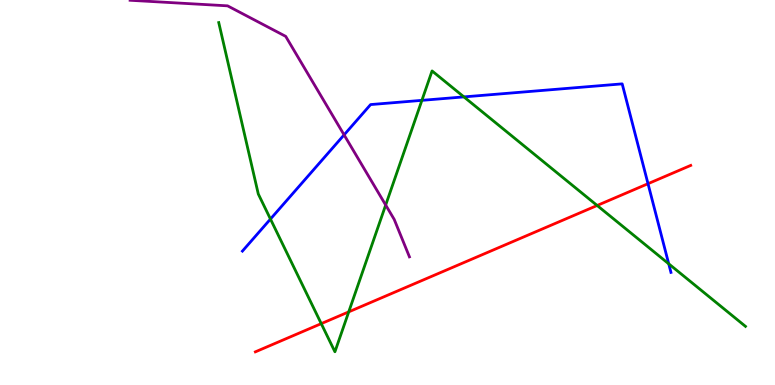[{'lines': ['blue', 'red'], 'intersections': [{'x': 8.36, 'y': 5.23}]}, {'lines': ['green', 'red'], 'intersections': [{'x': 4.15, 'y': 1.59}, {'x': 4.5, 'y': 1.9}, {'x': 7.71, 'y': 4.66}]}, {'lines': ['purple', 'red'], 'intersections': []}, {'lines': ['blue', 'green'], 'intersections': [{'x': 3.49, 'y': 4.31}, {'x': 5.44, 'y': 7.39}, {'x': 5.99, 'y': 7.48}, {'x': 8.63, 'y': 3.15}]}, {'lines': ['blue', 'purple'], 'intersections': [{'x': 4.44, 'y': 6.5}]}, {'lines': ['green', 'purple'], 'intersections': [{'x': 4.98, 'y': 4.67}]}]